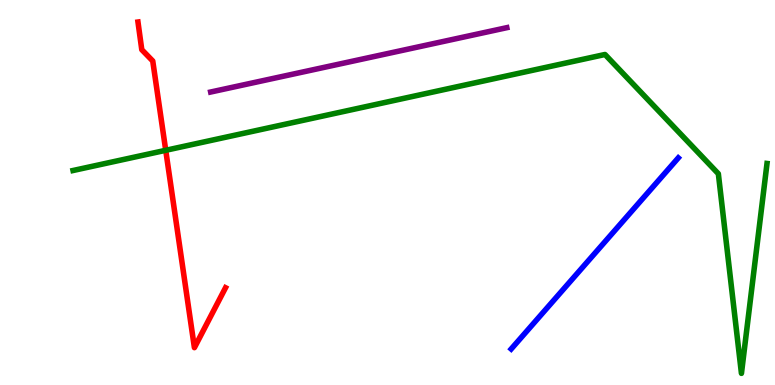[{'lines': ['blue', 'red'], 'intersections': []}, {'lines': ['green', 'red'], 'intersections': [{'x': 2.14, 'y': 6.1}]}, {'lines': ['purple', 'red'], 'intersections': []}, {'lines': ['blue', 'green'], 'intersections': []}, {'lines': ['blue', 'purple'], 'intersections': []}, {'lines': ['green', 'purple'], 'intersections': []}]